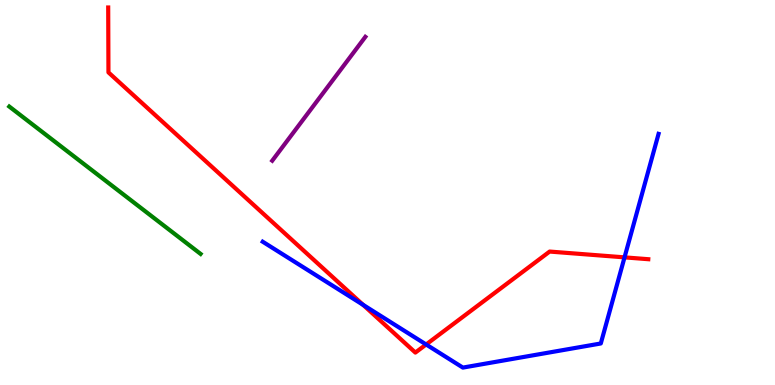[{'lines': ['blue', 'red'], 'intersections': [{'x': 4.68, 'y': 2.08}, {'x': 5.5, 'y': 1.05}, {'x': 8.06, 'y': 3.32}]}, {'lines': ['green', 'red'], 'intersections': []}, {'lines': ['purple', 'red'], 'intersections': []}, {'lines': ['blue', 'green'], 'intersections': []}, {'lines': ['blue', 'purple'], 'intersections': []}, {'lines': ['green', 'purple'], 'intersections': []}]